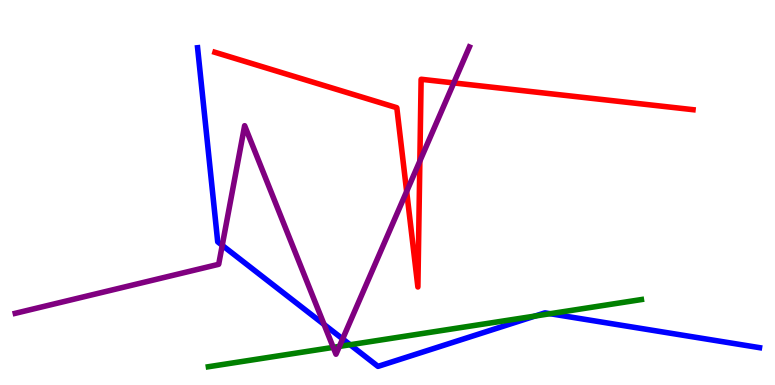[{'lines': ['blue', 'red'], 'intersections': []}, {'lines': ['green', 'red'], 'intersections': []}, {'lines': ['purple', 'red'], 'intersections': [{'x': 5.25, 'y': 5.03}, {'x': 5.42, 'y': 5.82}, {'x': 5.86, 'y': 7.85}]}, {'lines': ['blue', 'green'], 'intersections': [{'x': 4.52, 'y': 1.05}, {'x': 6.9, 'y': 1.79}, {'x': 7.1, 'y': 1.85}]}, {'lines': ['blue', 'purple'], 'intersections': [{'x': 2.87, 'y': 3.63}, {'x': 4.18, 'y': 1.57}, {'x': 4.42, 'y': 1.2}]}, {'lines': ['green', 'purple'], 'intersections': [{'x': 4.3, 'y': 0.977}, {'x': 4.38, 'y': 1.0}]}]